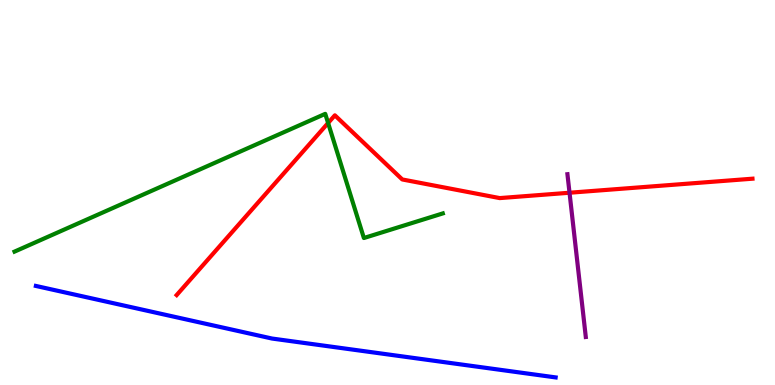[{'lines': ['blue', 'red'], 'intersections': []}, {'lines': ['green', 'red'], 'intersections': [{'x': 4.23, 'y': 6.81}]}, {'lines': ['purple', 'red'], 'intersections': [{'x': 7.35, 'y': 4.99}]}, {'lines': ['blue', 'green'], 'intersections': []}, {'lines': ['blue', 'purple'], 'intersections': []}, {'lines': ['green', 'purple'], 'intersections': []}]